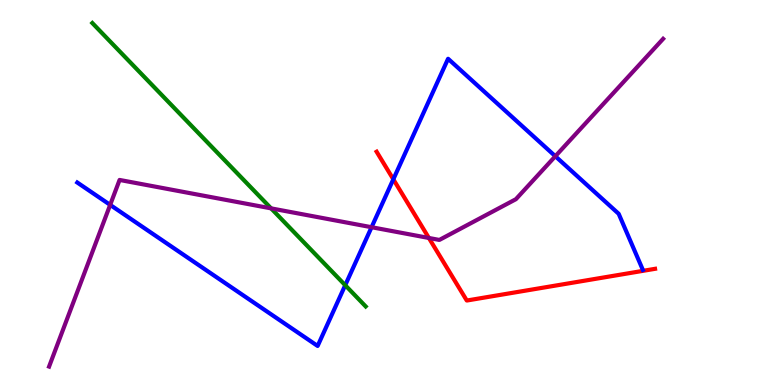[{'lines': ['blue', 'red'], 'intersections': [{'x': 5.08, 'y': 5.34}]}, {'lines': ['green', 'red'], 'intersections': []}, {'lines': ['purple', 'red'], 'intersections': [{'x': 5.53, 'y': 3.82}]}, {'lines': ['blue', 'green'], 'intersections': [{'x': 4.45, 'y': 2.59}]}, {'lines': ['blue', 'purple'], 'intersections': [{'x': 1.42, 'y': 4.68}, {'x': 4.79, 'y': 4.1}, {'x': 7.17, 'y': 5.94}]}, {'lines': ['green', 'purple'], 'intersections': [{'x': 3.5, 'y': 4.59}]}]